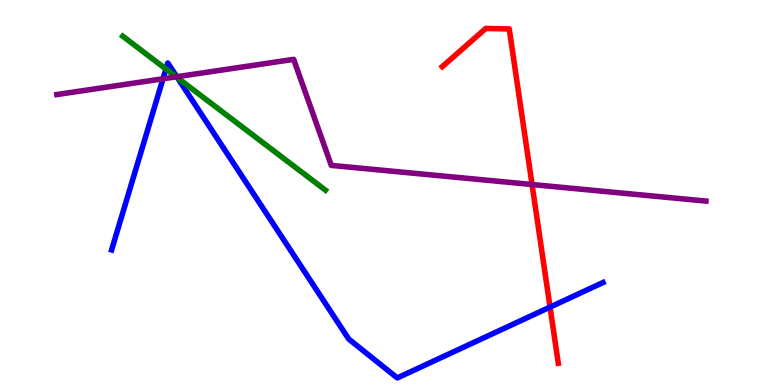[{'lines': ['blue', 'red'], 'intersections': [{'x': 7.1, 'y': 2.02}]}, {'lines': ['green', 'red'], 'intersections': []}, {'lines': ['purple', 'red'], 'intersections': [{'x': 6.87, 'y': 5.21}]}, {'lines': ['blue', 'green'], 'intersections': [{'x': 2.14, 'y': 8.21}, {'x': 2.29, 'y': 7.98}]}, {'lines': ['blue', 'purple'], 'intersections': [{'x': 2.1, 'y': 7.95}, {'x': 2.28, 'y': 8.01}]}, {'lines': ['green', 'purple'], 'intersections': [{'x': 2.27, 'y': 8.0}]}]